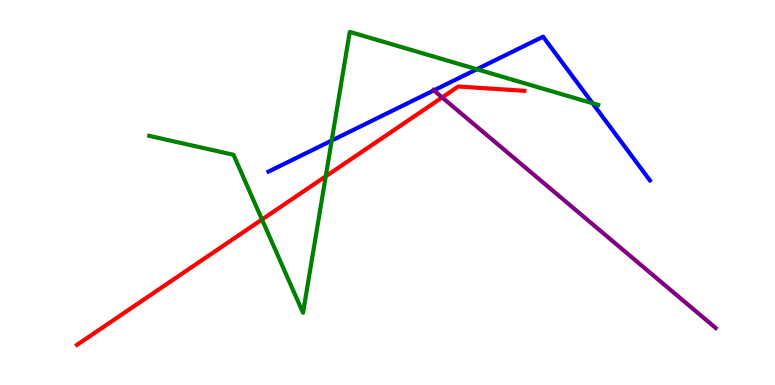[{'lines': ['blue', 'red'], 'intersections': []}, {'lines': ['green', 'red'], 'intersections': [{'x': 3.38, 'y': 4.3}, {'x': 4.2, 'y': 5.42}]}, {'lines': ['purple', 'red'], 'intersections': [{'x': 5.71, 'y': 7.47}]}, {'lines': ['blue', 'green'], 'intersections': [{'x': 4.28, 'y': 6.35}, {'x': 6.15, 'y': 8.2}, {'x': 7.65, 'y': 7.32}]}, {'lines': ['blue', 'purple'], 'intersections': [{'x': 5.6, 'y': 7.65}]}, {'lines': ['green', 'purple'], 'intersections': []}]